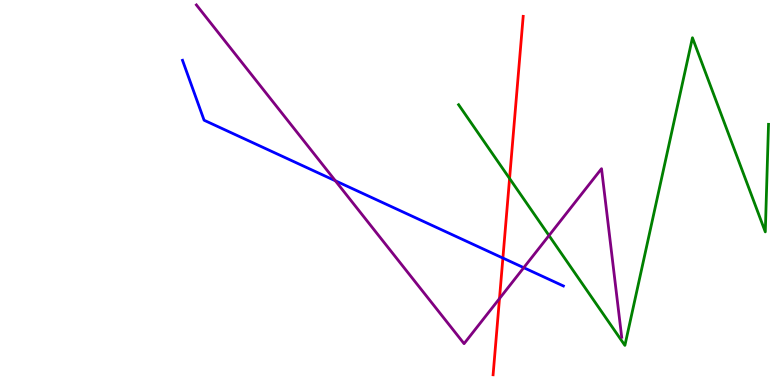[{'lines': ['blue', 'red'], 'intersections': [{'x': 6.49, 'y': 3.3}]}, {'lines': ['green', 'red'], 'intersections': [{'x': 6.58, 'y': 5.36}]}, {'lines': ['purple', 'red'], 'intersections': [{'x': 6.45, 'y': 2.25}]}, {'lines': ['blue', 'green'], 'intersections': []}, {'lines': ['blue', 'purple'], 'intersections': [{'x': 4.33, 'y': 5.3}, {'x': 6.76, 'y': 3.05}]}, {'lines': ['green', 'purple'], 'intersections': [{'x': 7.08, 'y': 3.88}]}]